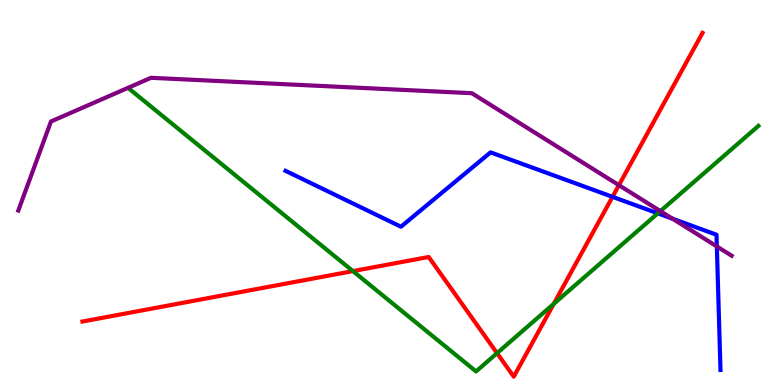[{'lines': ['blue', 'red'], 'intersections': [{'x': 7.9, 'y': 4.89}]}, {'lines': ['green', 'red'], 'intersections': [{'x': 4.55, 'y': 2.96}, {'x': 6.41, 'y': 0.827}, {'x': 7.15, 'y': 2.11}]}, {'lines': ['purple', 'red'], 'intersections': [{'x': 7.99, 'y': 5.19}]}, {'lines': ['blue', 'green'], 'intersections': [{'x': 8.49, 'y': 4.46}]}, {'lines': ['blue', 'purple'], 'intersections': [{'x': 8.68, 'y': 4.32}, {'x': 9.25, 'y': 3.6}]}, {'lines': ['green', 'purple'], 'intersections': [{'x': 8.52, 'y': 4.52}]}]